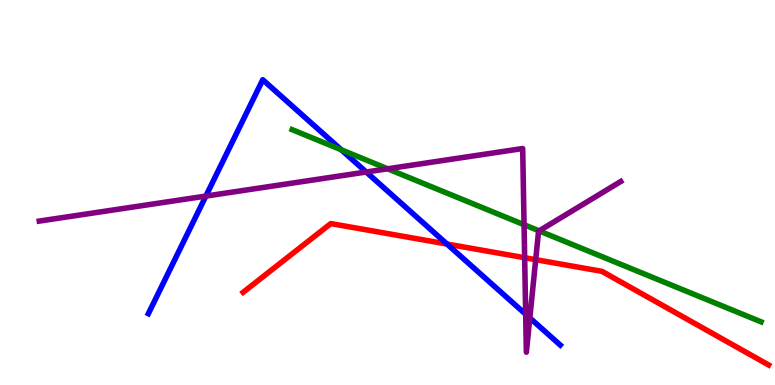[{'lines': ['blue', 'red'], 'intersections': [{'x': 5.77, 'y': 3.66}]}, {'lines': ['green', 'red'], 'intersections': []}, {'lines': ['purple', 'red'], 'intersections': [{'x': 6.77, 'y': 3.31}, {'x': 6.91, 'y': 3.26}]}, {'lines': ['blue', 'green'], 'intersections': [{'x': 4.4, 'y': 6.11}]}, {'lines': ['blue', 'purple'], 'intersections': [{'x': 2.66, 'y': 4.91}, {'x': 4.73, 'y': 5.53}, {'x': 6.78, 'y': 1.84}, {'x': 6.84, 'y': 1.74}]}, {'lines': ['green', 'purple'], 'intersections': [{'x': 5.0, 'y': 5.62}, {'x': 6.76, 'y': 4.16}, {'x': 6.96, 'y': 4.0}]}]